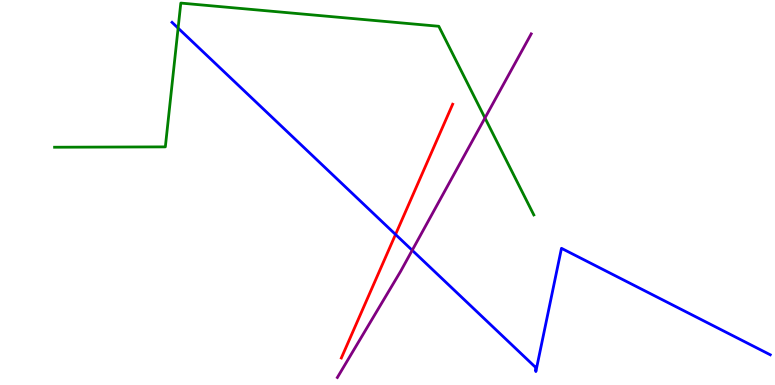[{'lines': ['blue', 'red'], 'intersections': [{'x': 5.1, 'y': 3.91}]}, {'lines': ['green', 'red'], 'intersections': []}, {'lines': ['purple', 'red'], 'intersections': []}, {'lines': ['blue', 'green'], 'intersections': [{'x': 2.3, 'y': 9.27}]}, {'lines': ['blue', 'purple'], 'intersections': [{'x': 5.32, 'y': 3.5}]}, {'lines': ['green', 'purple'], 'intersections': [{'x': 6.26, 'y': 6.94}]}]